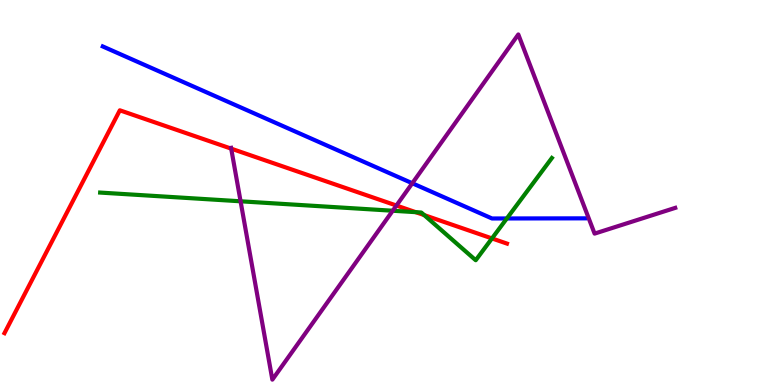[{'lines': ['blue', 'red'], 'intersections': []}, {'lines': ['green', 'red'], 'intersections': [{'x': 5.36, 'y': 4.49}, {'x': 5.47, 'y': 4.41}, {'x': 6.35, 'y': 3.81}]}, {'lines': ['purple', 'red'], 'intersections': [{'x': 2.98, 'y': 6.14}, {'x': 5.12, 'y': 4.66}]}, {'lines': ['blue', 'green'], 'intersections': [{'x': 6.54, 'y': 4.33}]}, {'lines': ['blue', 'purple'], 'intersections': [{'x': 5.32, 'y': 5.24}]}, {'lines': ['green', 'purple'], 'intersections': [{'x': 3.1, 'y': 4.77}, {'x': 5.07, 'y': 4.53}]}]